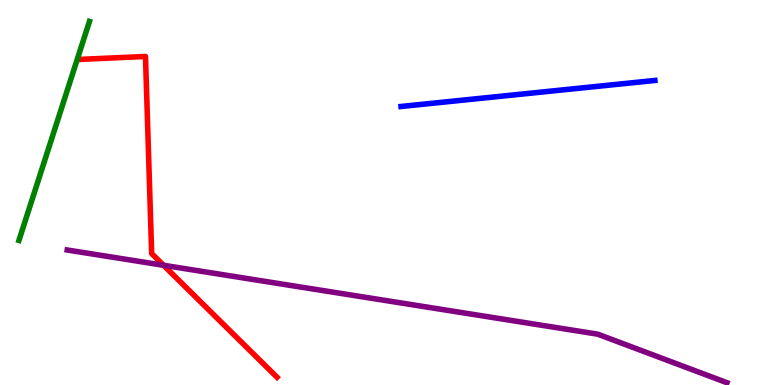[{'lines': ['blue', 'red'], 'intersections': []}, {'lines': ['green', 'red'], 'intersections': []}, {'lines': ['purple', 'red'], 'intersections': [{'x': 2.11, 'y': 3.11}]}, {'lines': ['blue', 'green'], 'intersections': []}, {'lines': ['blue', 'purple'], 'intersections': []}, {'lines': ['green', 'purple'], 'intersections': []}]